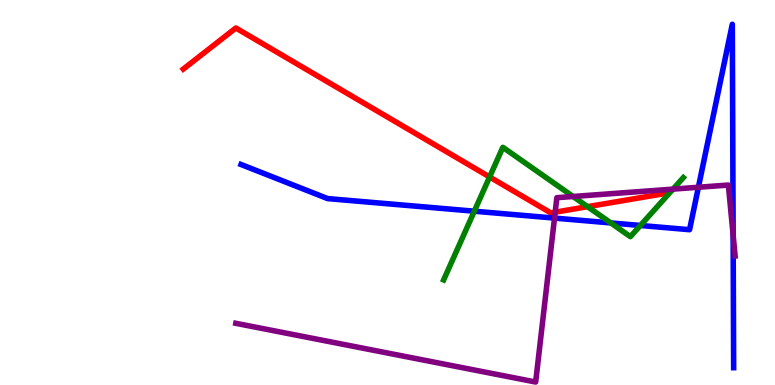[{'lines': ['blue', 'red'], 'intersections': []}, {'lines': ['green', 'red'], 'intersections': [{'x': 6.32, 'y': 5.4}, {'x': 7.58, 'y': 4.63}]}, {'lines': ['purple', 'red'], 'intersections': [{'x': 7.16, 'y': 4.49}]}, {'lines': ['blue', 'green'], 'intersections': [{'x': 6.12, 'y': 4.51}, {'x': 7.88, 'y': 4.21}, {'x': 8.26, 'y': 4.14}]}, {'lines': ['blue', 'purple'], 'intersections': [{'x': 7.15, 'y': 4.34}, {'x': 9.01, 'y': 5.14}, {'x': 9.46, 'y': 3.89}]}, {'lines': ['green', 'purple'], 'intersections': [{'x': 7.39, 'y': 4.9}, {'x': 8.68, 'y': 5.09}]}]